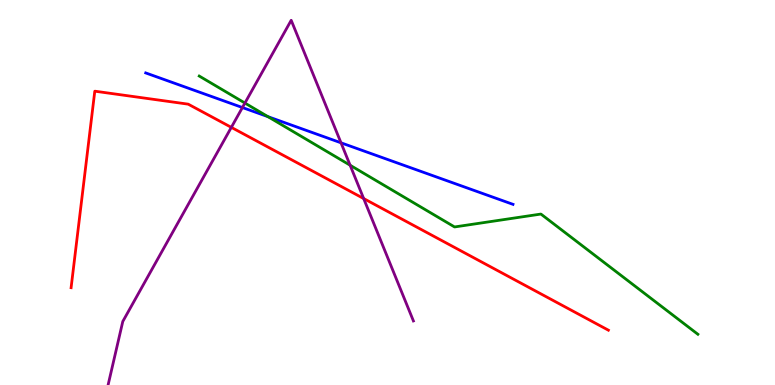[{'lines': ['blue', 'red'], 'intersections': []}, {'lines': ['green', 'red'], 'intersections': []}, {'lines': ['purple', 'red'], 'intersections': [{'x': 2.98, 'y': 6.69}, {'x': 4.69, 'y': 4.84}]}, {'lines': ['blue', 'green'], 'intersections': [{'x': 3.46, 'y': 6.97}]}, {'lines': ['blue', 'purple'], 'intersections': [{'x': 3.13, 'y': 7.21}, {'x': 4.4, 'y': 6.29}]}, {'lines': ['green', 'purple'], 'intersections': [{'x': 3.16, 'y': 7.32}, {'x': 4.52, 'y': 5.71}]}]